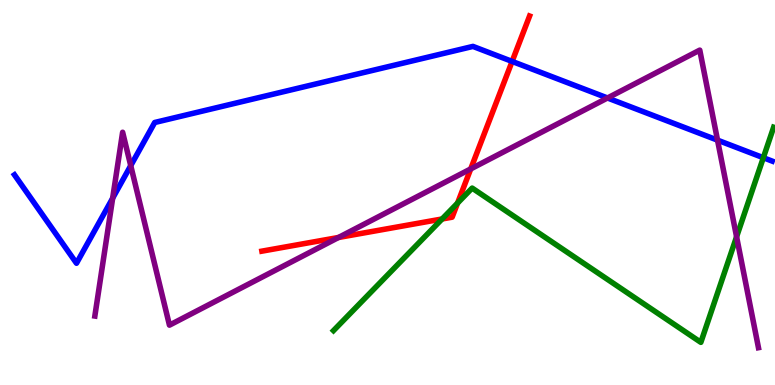[{'lines': ['blue', 'red'], 'intersections': [{'x': 6.61, 'y': 8.4}]}, {'lines': ['green', 'red'], 'intersections': [{'x': 5.7, 'y': 4.31}, {'x': 5.9, 'y': 4.73}]}, {'lines': ['purple', 'red'], 'intersections': [{'x': 4.37, 'y': 3.83}, {'x': 6.07, 'y': 5.61}]}, {'lines': ['blue', 'green'], 'intersections': [{'x': 9.85, 'y': 5.9}]}, {'lines': ['blue', 'purple'], 'intersections': [{'x': 1.45, 'y': 4.85}, {'x': 1.69, 'y': 5.7}, {'x': 7.84, 'y': 7.46}, {'x': 9.26, 'y': 6.36}]}, {'lines': ['green', 'purple'], 'intersections': [{'x': 9.5, 'y': 3.85}]}]